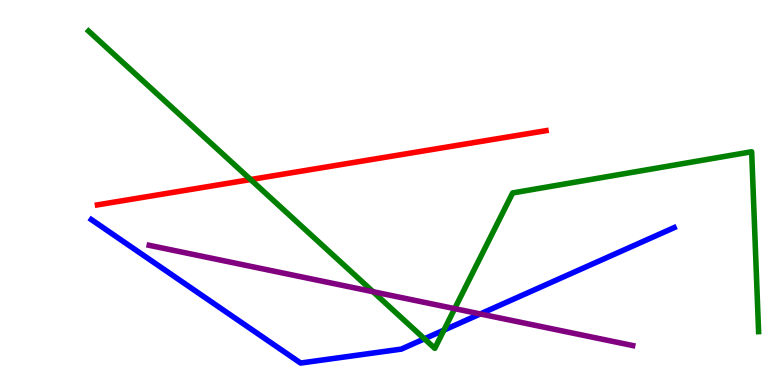[{'lines': ['blue', 'red'], 'intersections': []}, {'lines': ['green', 'red'], 'intersections': [{'x': 3.23, 'y': 5.34}]}, {'lines': ['purple', 'red'], 'intersections': []}, {'lines': ['blue', 'green'], 'intersections': [{'x': 5.48, 'y': 1.2}, {'x': 5.73, 'y': 1.42}]}, {'lines': ['blue', 'purple'], 'intersections': [{'x': 6.2, 'y': 1.85}]}, {'lines': ['green', 'purple'], 'intersections': [{'x': 4.81, 'y': 2.42}, {'x': 5.87, 'y': 1.98}]}]